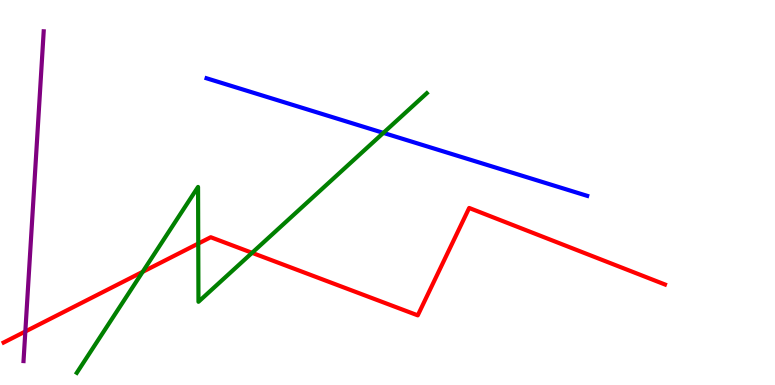[{'lines': ['blue', 'red'], 'intersections': []}, {'lines': ['green', 'red'], 'intersections': [{'x': 1.84, 'y': 2.94}, {'x': 2.56, 'y': 3.67}, {'x': 3.25, 'y': 3.43}]}, {'lines': ['purple', 'red'], 'intersections': [{'x': 0.327, 'y': 1.39}]}, {'lines': ['blue', 'green'], 'intersections': [{'x': 4.95, 'y': 6.55}]}, {'lines': ['blue', 'purple'], 'intersections': []}, {'lines': ['green', 'purple'], 'intersections': []}]